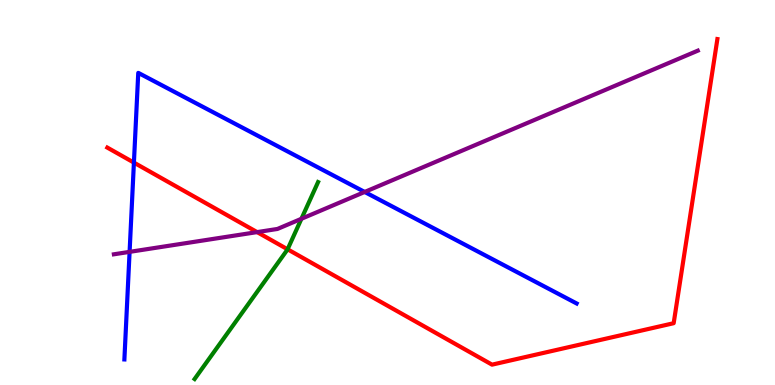[{'lines': ['blue', 'red'], 'intersections': [{'x': 1.73, 'y': 5.78}]}, {'lines': ['green', 'red'], 'intersections': [{'x': 3.71, 'y': 3.52}]}, {'lines': ['purple', 'red'], 'intersections': [{'x': 3.32, 'y': 3.97}]}, {'lines': ['blue', 'green'], 'intersections': []}, {'lines': ['blue', 'purple'], 'intersections': [{'x': 1.67, 'y': 3.46}, {'x': 4.71, 'y': 5.01}]}, {'lines': ['green', 'purple'], 'intersections': [{'x': 3.89, 'y': 4.32}]}]